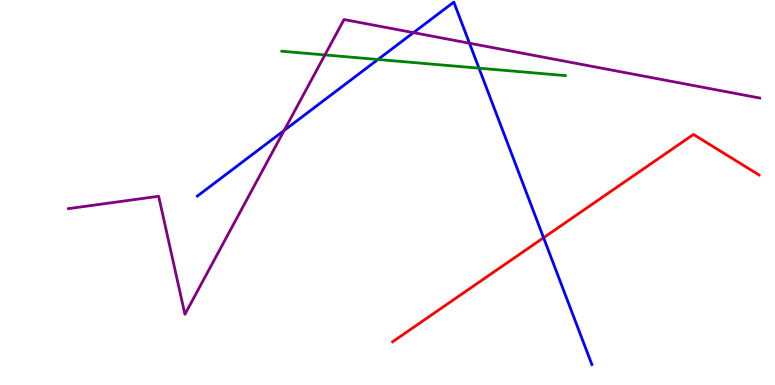[{'lines': ['blue', 'red'], 'intersections': [{'x': 7.01, 'y': 3.83}]}, {'lines': ['green', 'red'], 'intersections': []}, {'lines': ['purple', 'red'], 'intersections': []}, {'lines': ['blue', 'green'], 'intersections': [{'x': 4.88, 'y': 8.45}, {'x': 6.18, 'y': 8.23}]}, {'lines': ['blue', 'purple'], 'intersections': [{'x': 3.67, 'y': 6.61}, {'x': 5.33, 'y': 9.15}, {'x': 6.06, 'y': 8.88}]}, {'lines': ['green', 'purple'], 'intersections': [{'x': 4.19, 'y': 8.57}]}]